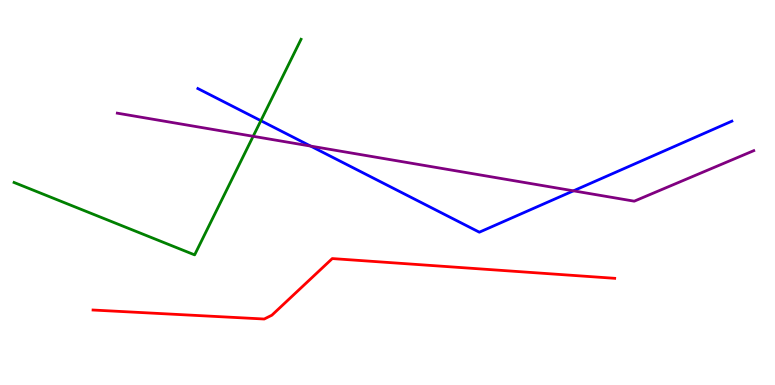[{'lines': ['blue', 'red'], 'intersections': []}, {'lines': ['green', 'red'], 'intersections': []}, {'lines': ['purple', 'red'], 'intersections': []}, {'lines': ['blue', 'green'], 'intersections': [{'x': 3.37, 'y': 6.87}]}, {'lines': ['blue', 'purple'], 'intersections': [{'x': 4.01, 'y': 6.21}, {'x': 7.4, 'y': 5.04}]}, {'lines': ['green', 'purple'], 'intersections': [{'x': 3.27, 'y': 6.46}]}]